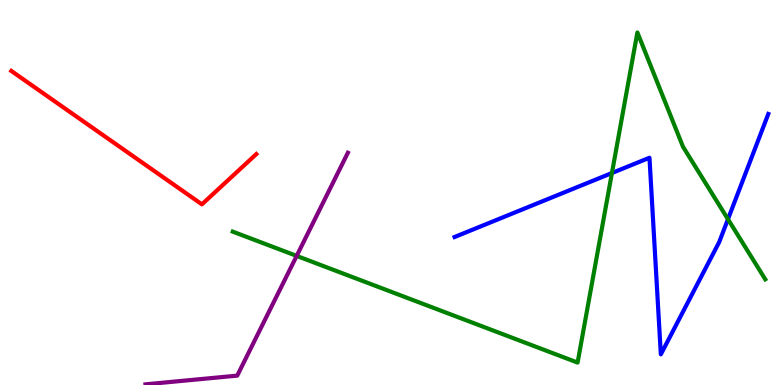[{'lines': ['blue', 'red'], 'intersections': []}, {'lines': ['green', 'red'], 'intersections': []}, {'lines': ['purple', 'red'], 'intersections': []}, {'lines': ['blue', 'green'], 'intersections': [{'x': 7.9, 'y': 5.51}, {'x': 9.39, 'y': 4.31}]}, {'lines': ['blue', 'purple'], 'intersections': []}, {'lines': ['green', 'purple'], 'intersections': [{'x': 3.83, 'y': 3.35}]}]